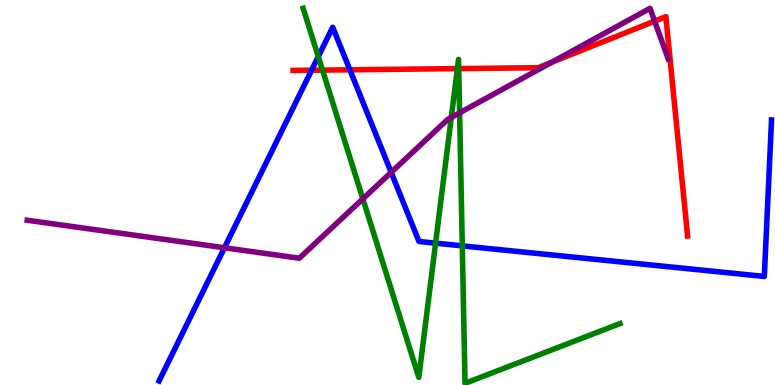[{'lines': ['blue', 'red'], 'intersections': [{'x': 4.02, 'y': 8.18}, {'x': 4.51, 'y': 8.19}]}, {'lines': ['green', 'red'], 'intersections': [{'x': 4.16, 'y': 8.18}, {'x': 5.9, 'y': 8.22}, {'x': 5.92, 'y': 8.22}]}, {'lines': ['purple', 'red'], 'intersections': [{'x': 7.12, 'y': 8.38}, {'x': 8.45, 'y': 9.45}]}, {'lines': ['blue', 'green'], 'intersections': [{'x': 4.11, 'y': 8.53}, {'x': 5.62, 'y': 3.68}, {'x': 5.96, 'y': 3.61}]}, {'lines': ['blue', 'purple'], 'intersections': [{'x': 2.9, 'y': 3.56}, {'x': 5.05, 'y': 5.52}]}, {'lines': ['green', 'purple'], 'intersections': [{'x': 4.68, 'y': 4.84}, {'x': 5.82, 'y': 6.95}, {'x': 5.93, 'y': 7.07}]}]